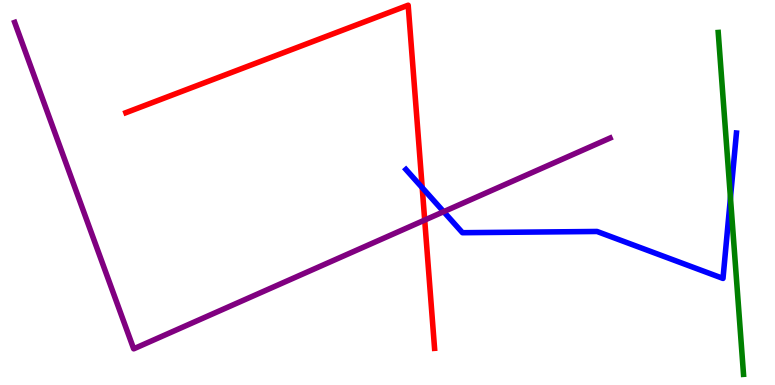[{'lines': ['blue', 'red'], 'intersections': [{'x': 5.45, 'y': 5.13}]}, {'lines': ['green', 'red'], 'intersections': []}, {'lines': ['purple', 'red'], 'intersections': [{'x': 5.48, 'y': 4.28}]}, {'lines': ['blue', 'green'], 'intersections': [{'x': 9.43, 'y': 4.86}]}, {'lines': ['blue', 'purple'], 'intersections': [{'x': 5.72, 'y': 4.5}]}, {'lines': ['green', 'purple'], 'intersections': []}]